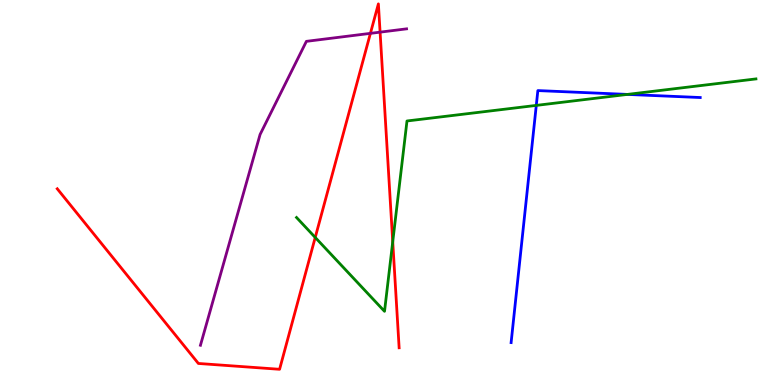[{'lines': ['blue', 'red'], 'intersections': []}, {'lines': ['green', 'red'], 'intersections': [{'x': 4.07, 'y': 3.83}, {'x': 5.07, 'y': 3.72}]}, {'lines': ['purple', 'red'], 'intersections': [{'x': 4.78, 'y': 9.13}, {'x': 4.9, 'y': 9.16}]}, {'lines': ['blue', 'green'], 'intersections': [{'x': 6.92, 'y': 7.26}, {'x': 8.1, 'y': 7.55}]}, {'lines': ['blue', 'purple'], 'intersections': []}, {'lines': ['green', 'purple'], 'intersections': []}]